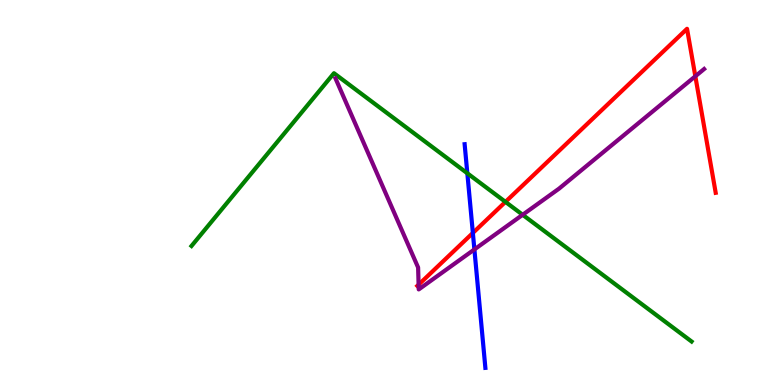[{'lines': ['blue', 'red'], 'intersections': [{'x': 6.1, 'y': 3.95}]}, {'lines': ['green', 'red'], 'intersections': [{'x': 6.52, 'y': 4.76}]}, {'lines': ['purple', 'red'], 'intersections': [{'x': 5.4, 'y': 2.61}, {'x': 8.97, 'y': 8.02}]}, {'lines': ['blue', 'green'], 'intersections': [{'x': 6.03, 'y': 5.5}]}, {'lines': ['blue', 'purple'], 'intersections': [{'x': 6.12, 'y': 3.52}]}, {'lines': ['green', 'purple'], 'intersections': [{'x': 6.74, 'y': 4.42}]}]